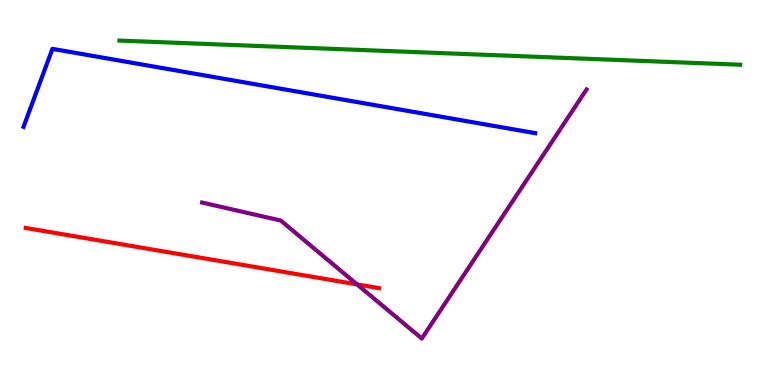[{'lines': ['blue', 'red'], 'intersections': []}, {'lines': ['green', 'red'], 'intersections': []}, {'lines': ['purple', 'red'], 'intersections': [{'x': 4.61, 'y': 2.61}]}, {'lines': ['blue', 'green'], 'intersections': []}, {'lines': ['blue', 'purple'], 'intersections': []}, {'lines': ['green', 'purple'], 'intersections': []}]